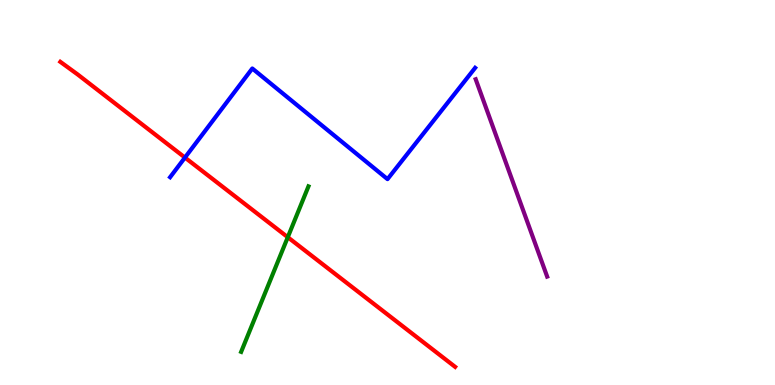[{'lines': ['blue', 'red'], 'intersections': [{'x': 2.39, 'y': 5.91}]}, {'lines': ['green', 'red'], 'intersections': [{'x': 3.71, 'y': 3.84}]}, {'lines': ['purple', 'red'], 'intersections': []}, {'lines': ['blue', 'green'], 'intersections': []}, {'lines': ['blue', 'purple'], 'intersections': []}, {'lines': ['green', 'purple'], 'intersections': []}]